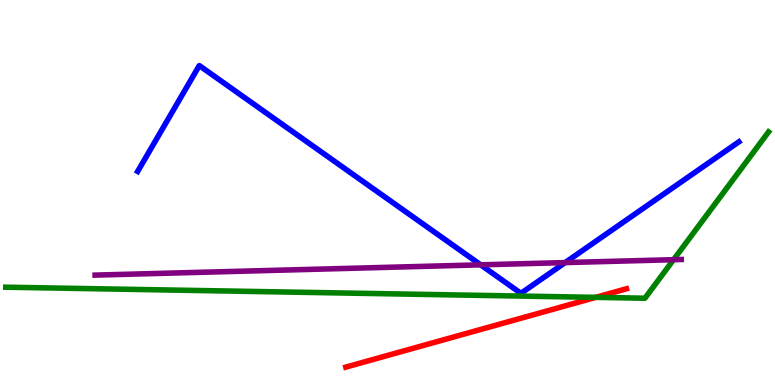[{'lines': ['blue', 'red'], 'intersections': []}, {'lines': ['green', 'red'], 'intersections': [{'x': 7.69, 'y': 2.28}]}, {'lines': ['purple', 'red'], 'intersections': []}, {'lines': ['blue', 'green'], 'intersections': []}, {'lines': ['blue', 'purple'], 'intersections': [{'x': 6.2, 'y': 3.12}, {'x': 7.29, 'y': 3.18}]}, {'lines': ['green', 'purple'], 'intersections': [{'x': 8.69, 'y': 3.25}]}]